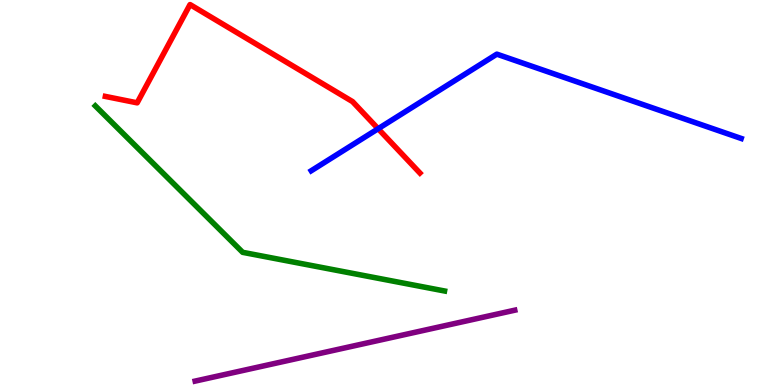[{'lines': ['blue', 'red'], 'intersections': [{'x': 4.88, 'y': 6.66}]}, {'lines': ['green', 'red'], 'intersections': []}, {'lines': ['purple', 'red'], 'intersections': []}, {'lines': ['blue', 'green'], 'intersections': []}, {'lines': ['blue', 'purple'], 'intersections': []}, {'lines': ['green', 'purple'], 'intersections': []}]